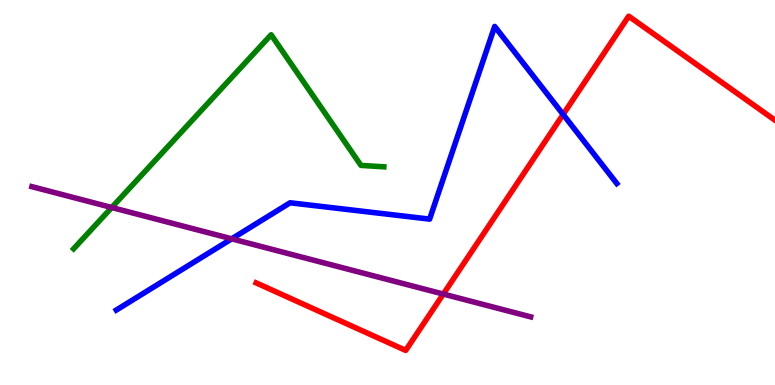[{'lines': ['blue', 'red'], 'intersections': [{'x': 7.27, 'y': 7.03}]}, {'lines': ['green', 'red'], 'intersections': []}, {'lines': ['purple', 'red'], 'intersections': [{'x': 5.72, 'y': 2.36}]}, {'lines': ['blue', 'green'], 'intersections': []}, {'lines': ['blue', 'purple'], 'intersections': [{'x': 2.99, 'y': 3.8}]}, {'lines': ['green', 'purple'], 'intersections': [{'x': 1.44, 'y': 4.61}]}]